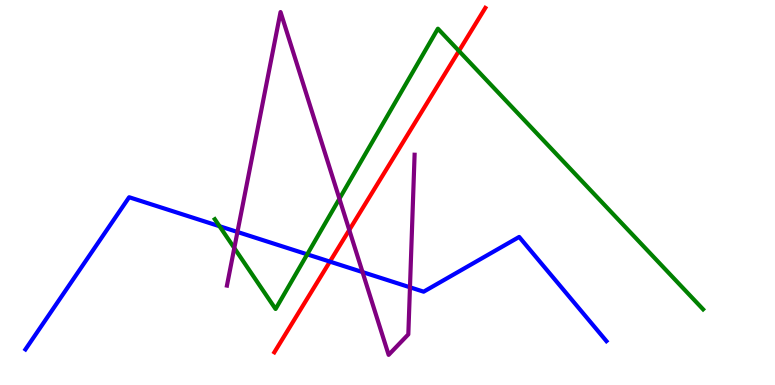[{'lines': ['blue', 'red'], 'intersections': [{'x': 4.26, 'y': 3.2}]}, {'lines': ['green', 'red'], 'intersections': [{'x': 5.92, 'y': 8.68}]}, {'lines': ['purple', 'red'], 'intersections': [{'x': 4.51, 'y': 4.03}]}, {'lines': ['blue', 'green'], 'intersections': [{'x': 2.83, 'y': 4.12}, {'x': 3.96, 'y': 3.39}]}, {'lines': ['blue', 'purple'], 'intersections': [{'x': 3.06, 'y': 3.97}, {'x': 4.68, 'y': 2.93}, {'x': 5.29, 'y': 2.54}]}, {'lines': ['green', 'purple'], 'intersections': [{'x': 3.02, 'y': 3.56}, {'x': 4.38, 'y': 4.84}]}]